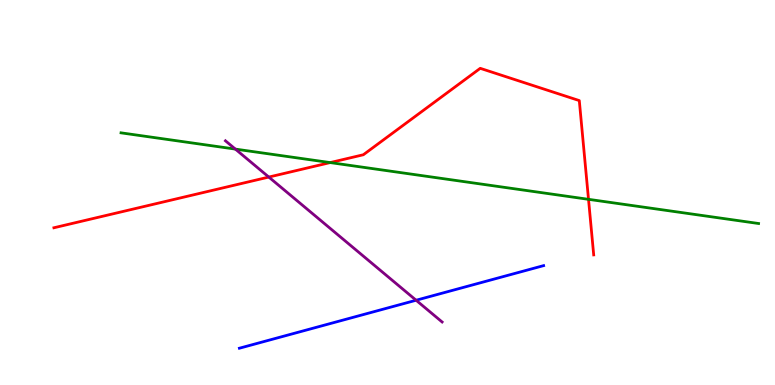[{'lines': ['blue', 'red'], 'intersections': []}, {'lines': ['green', 'red'], 'intersections': [{'x': 4.26, 'y': 5.78}, {'x': 7.59, 'y': 4.82}]}, {'lines': ['purple', 'red'], 'intersections': [{'x': 3.47, 'y': 5.4}]}, {'lines': ['blue', 'green'], 'intersections': []}, {'lines': ['blue', 'purple'], 'intersections': [{'x': 5.37, 'y': 2.2}]}, {'lines': ['green', 'purple'], 'intersections': [{'x': 3.04, 'y': 6.13}]}]